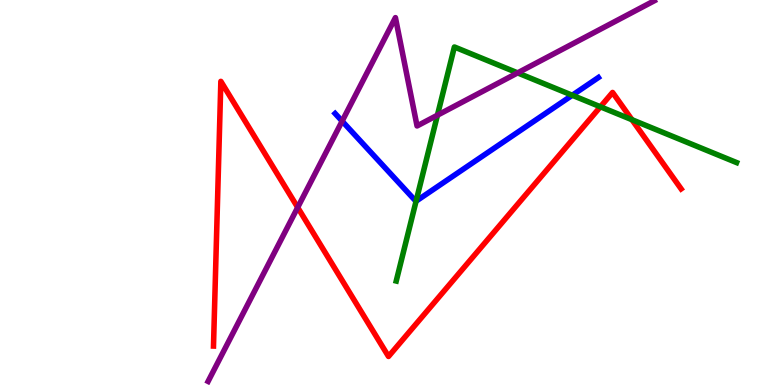[{'lines': ['blue', 'red'], 'intersections': []}, {'lines': ['green', 'red'], 'intersections': [{'x': 7.75, 'y': 7.23}, {'x': 8.15, 'y': 6.89}]}, {'lines': ['purple', 'red'], 'intersections': [{'x': 3.84, 'y': 4.61}]}, {'lines': ['blue', 'green'], 'intersections': [{'x': 5.37, 'y': 4.77}, {'x': 7.38, 'y': 7.53}]}, {'lines': ['blue', 'purple'], 'intersections': [{'x': 4.41, 'y': 6.85}]}, {'lines': ['green', 'purple'], 'intersections': [{'x': 5.64, 'y': 7.01}, {'x': 6.68, 'y': 8.11}]}]